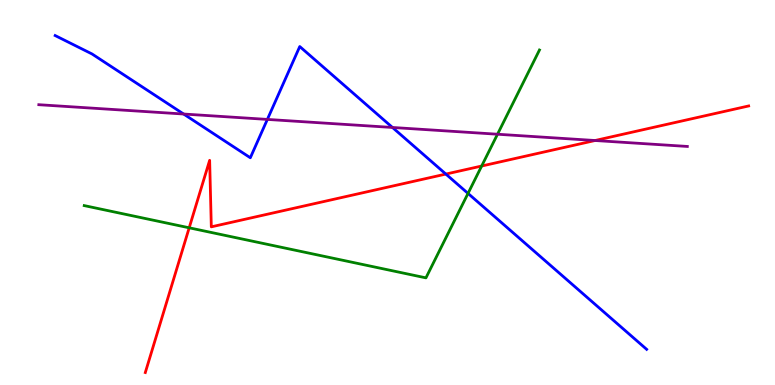[{'lines': ['blue', 'red'], 'intersections': [{'x': 5.75, 'y': 5.48}]}, {'lines': ['green', 'red'], 'intersections': [{'x': 2.44, 'y': 4.08}, {'x': 6.22, 'y': 5.69}]}, {'lines': ['purple', 'red'], 'intersections': [{'x': 7.68, 'y': 6.35}]}, {'lines': ['blue', 'green'], 'intersections': [{'x': 6.04, 'y': 4.98}]}, {'lines': ['blue', 'purple'], 'intersections': [{'x': 2.37, 'y': 7.04}, {'x': 3.45, 'y': 6.9}, {'x': 5.06, 'y': 6.69}]}, {'lines': ['green', 'purple'], 'intersections': [{'x': 6.42, 'y': 6.51}]}]